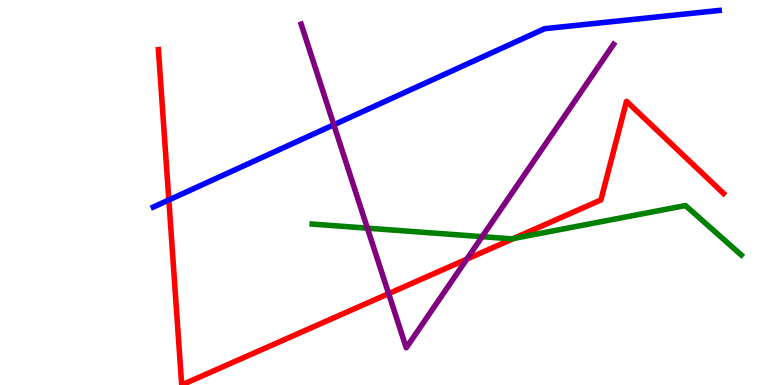[{'lines': ['blue', 'red'], 'intersections': [{'x': 2.18, 'y': 4.81}]}, {'lines': ['green', 'red'], 'intersections': [{'x': 6.63, 'y': 3.81}]}, {'lines': ['purple', 'red'], 'intersections': [{'x': 5.01, 'y': 2.37}, {'x': 6.02, 'y': 3.27}]}, {'lines': ['blue', 'green'], 'intersections': []}, {'lines': ['blue', 'purple'], 'intersections': [{'x': 4.31, 'y': 6.76}]}, {'lines': ['green', 'purple'], 'intersections': [{'x': 4.74, 'y': 4.07}, {'x': 6.22, 'y': 3.85}]}]